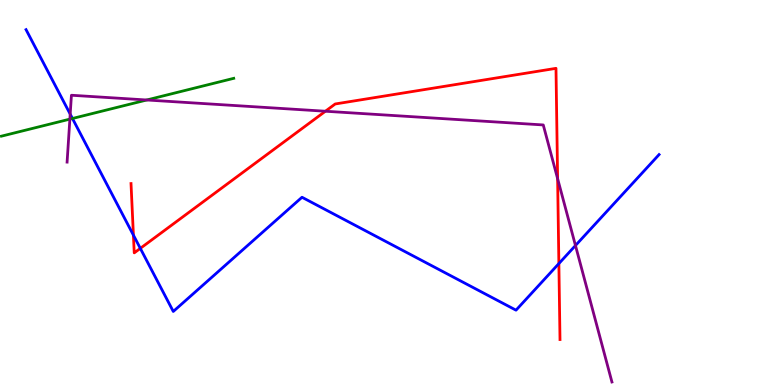[{'lines': ['blue', 'red'], 'intersections': [{'x': 1.72, 'y': 3.89}, {'x': 1.81, 'y': 3.55}, {'x': 7.21, 'y': 3.15}]}, {'lines': ['green', 'red'], 'intersections': []}, {'lines': ['purple', 'red'], 'intersections': [{'x': 4.2, 'y': 7.11}, {'x': 7.2, 'y': 5.36}]}, {'lines': ['blue', 'green'], 'intersections': [{'x': 0.935, 'y': 6.92}]}, {'lines': ['blue', 'purple'], 'intersections': [{'x': 0.906, 'y': 7.04}, {'x': 7.43, 'y': 3.62}]}, {'lines': ['green', 'purple'], 'intersections': [{'x': 0.902, 'y': 6.91}, {'x': 1.89, 'y': 7.4}]}]